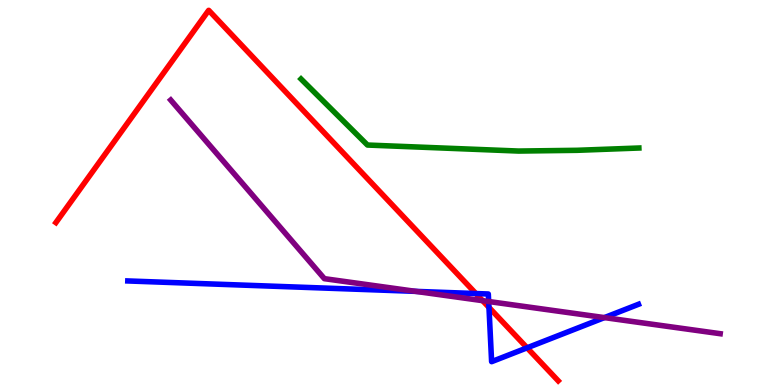[{'lines': ['blue', 'red'], 'intersections': [{'x': 6.14, 'y': 2.38}, {'x': 6.31, 'y': 2.02}, {'x': 6.8, 'y': 0.966}]}, {'lines': ['green', 'red'], 'intersections': []}, {'lines': ['purple', 'red'], 'intersections': [{'x': 6.23, 'y': 2.19}]}, {'lines': ['blue', 'green'], 'intersections': []}, {'lines': ['blue', 'purple'], 'intersections': [{'x': 5.36, 'y': 2.43}, {'x': 6.31, 'y': 2.17}, {'x': 7.8, 'y': 1.75}]}, {'lines': ['green', 'purple'], 'intersections': []}]